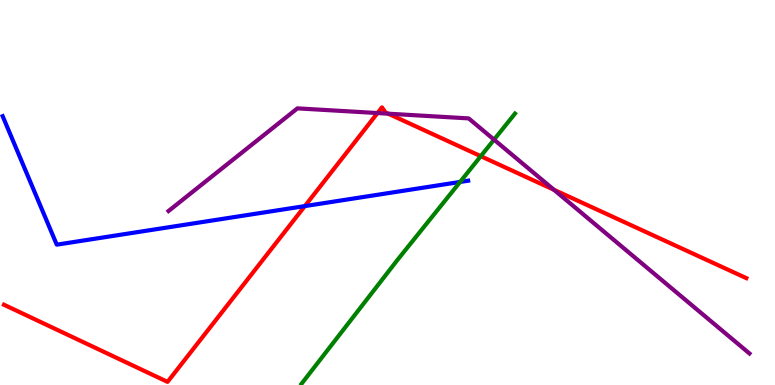[{'lines': ['blue', 'red'], 'intersections': [{'x': 3.93, 'y': 4.65}]}, {'lines': ['green', 'red'], 'intersections': [{'x': 6.2, 'y': 5.94}]}, {'lines': ['purple', 'red'], 'intersections': [{'x': 4.87, 'y': 7.06}, {'x': 5.01, 'y': 7.05}, {'x': 7.15, 'y': 5.07}]}, {'lines': ['blue', 'green'], 'intersections': [{'x': 5.94, 'y': 5.27}]}, {'lines': ['blue', 'purple'], 'intersections': []}, {'lines': ['green', 'purple'], 'intersections': [{'x': 6.37, 'y': 6.37}]}]